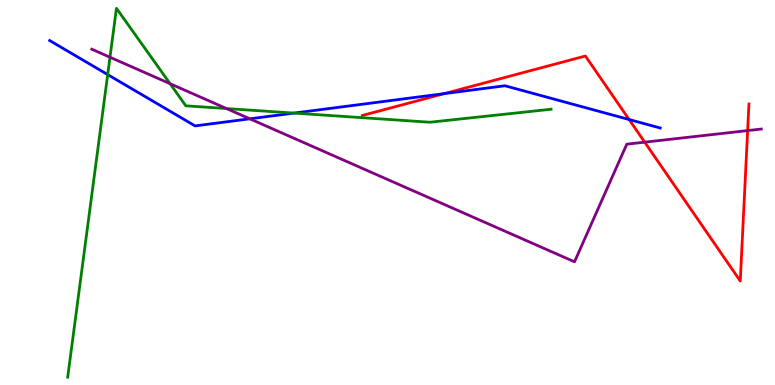[{'lines': ['blue', 'red'], 'intersections': [{'x': 5.73, 'y': 7.57}, {'x': 8.12, 'y': 6.9}]}, {'lines': ['green', 'red'], 'intersections': []}, {'lines': ['purple', 'red'], 'intersections': [{'x': 8.32, 'y': 6.31}, {'x': 9.65, 'y': 6.61}]}, {'lines': ['blue', 'green'], 'intersections': [{'x': 1.39, 'y': 8.06}, {'x': 3.79, 'y': 7.06}]}, {'lines': ['blue', 'purple'], 'intersections': [{'x': 3.22, 'y': 6.91}]}, {'lines': ['green', 'purple'], 'intersections': [{'x': 1.42, 'y': 8.51}, {'x': 2.19, 'y': 7.83}, {'x': 2.92, 'y': 7.18}]}]